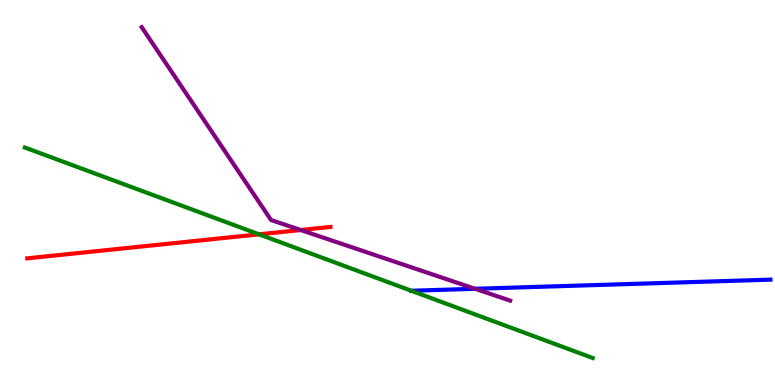[{'lines': ['blue', 'red'], 'intersections': []}, {'lines': ['green', 'red'], 'intersections': [{'x': 3.34, 'y': 3.91}]}, {'lines': ['purple', 'red'], 'intersections': [{'x': 3.88, 'y': 4.03}]}, {'lines': ['blue', 'green'], 'intersections': [{'x': 5.31, 'y': 2.45}]}, {'lines': ['blue', 'purple'], 'intersections': [{'x': 6.13, 'y': 2.5}]}, {'lines': ['green', 'purple'], 'intersections': []}]